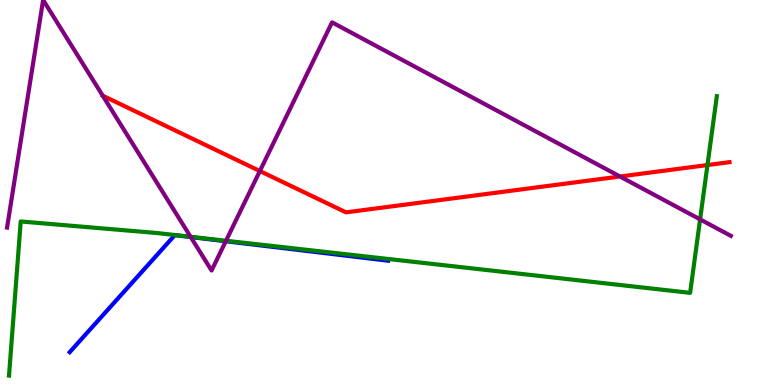[{'lines': ['blue', 'red'], 'intersections': []}, {'lines': ['green', 'red'], 'intersections': [{'x': 9.13, 'y': 5.71}]}, {'lines': ['purple', 'red'], 'intersections': [{'x': 3.35, 'y': 5.56}, {'x': 8.0, 'y': 5.42}]}, {'lines': ['blue', 'green'], 'intersections': []}, {'lines': ['blue', 'purple'], 'intersections': [{'x': 2.46, 'y': 3.84}, {'x': 2.91, 'y': 3.73}]}, {'lines': ['green', 'purple'], 'intersections': [{'x': 2.46, 'y': 3.85}, {'x': 2.92, 'y': 3.75}, {'x': 9.03, 'y': 4.3}]}]